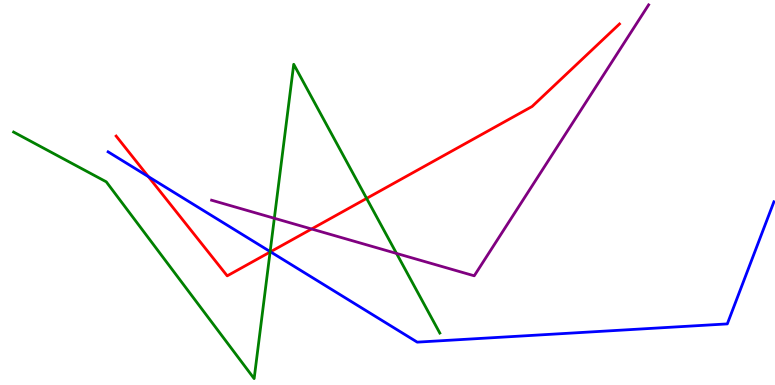[{'lines': ['blue', 'red'], 'intersections': [{'x': 1.91, 'y': 5.41}, {'x': 3.49, 'y': 3.46}]}, {'lines': ['green', 'red'], 'intersections': [{'x': 3.48, 'y': 3.45}, {'x': 4.73, 'y': 4.85}]}, {'lines': ['purple', 'red'], 'intersections': [{'x': 4.02, 'y': 4.05}]}, {'lines': ['blue', 'green'], 'intersections': [{'x': 3.49, 'y': 3.47}]}, {'lines': ['blue', 'purple'], 'intersections': []}, {'lines': ['green', 'purple'], 'intersections': [{'x': 3.54, 'y': 4.33}, {'x': 5.12, 'y': 3.42}]}]